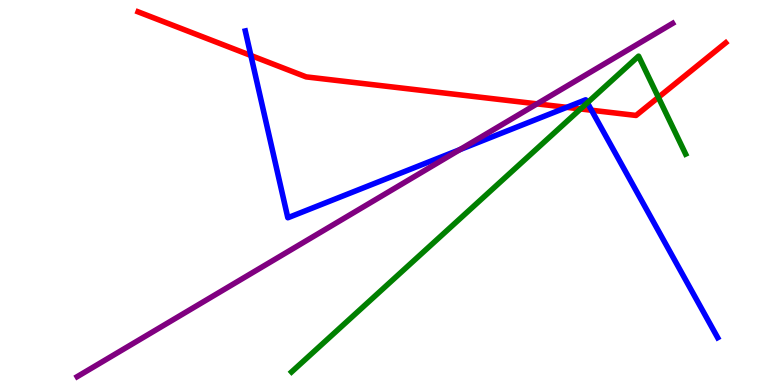[{'lines': ['blue', 'red'], 'intersections': [{'x': 3.24, 'y': 8.56}, {'x': 7.31, 'y': 7.21}, {'x': 7.63, 'y': 7.14}]}, {'lines': ['green', 'red'], 'intersections': [{'x': 7.49, 'y': 7.17}, {'x': 8.5, 'y': 7.47}]}, {'lines': ['purple', 'red'], 'intersections': [{'x': 6.93, 'y': 7.3}]}, {'lines': ['blue', 'green'], 'intersections': [{'x': 7.58, 'y': 7.33}]}, {'lines': ['blue', 'purple'], 'intersections': [{'x': 5.93, 'y': 6.11}]}, {'lines': ['green', 'purple'], 'intersections': []}]